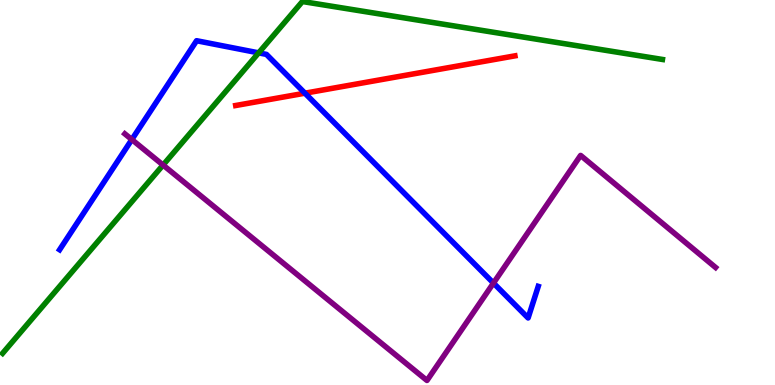[{'lines': ['blue', 'red'], 'intersections': [{'x': 3.93, 'y': 7.58}]}, {'lines': ['green', 'red'], 'intersections': []}, {'lines': ['purple', 'red'], 'intersections': []}, {'lines': ['blue', 'green'], 'intersections': [{'x': 3.34, 'y': 8.63}]}, {'lines': ['blue', 'purple'], 'intersections': [{'x': 1.7, 'y': 6.38}, {'x': 6.37, 'y': 2.65}]}, {'lines': ['green', 'purple'], 'intersections': [{'x': 2.1, 'y': 5.71}]}]